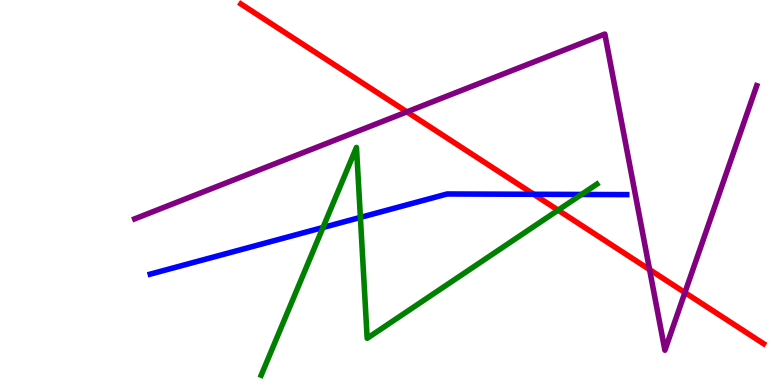[{'lines': ['blue', 'red'], 'intersections': [{'x': 6.89, 'y': 4.95}]}, {'lines': ['green', 'red'], 'intersections': [{'x': 7.2, 'y': 4.54}]}, {'lines': ['purple', 'red'], 'intersections': [{'x': 5.25, 'y': 7.09}, {'x': 8.38, 'y': 3.0}, {'x': 8.84, 'y': 2.4}]}, {'lines': ['blue', 'green'], 'intersections': [{'x': 4.17, 'y': 4.09}, {'x': 4.65, 'y': 4.35}, {'x': 7.5, 'y': 4.95}]}, {'lines': ['blue', 'purple'], 'intersections': []}, {'lines': ['green', 'purple'], 'intersections': []}]